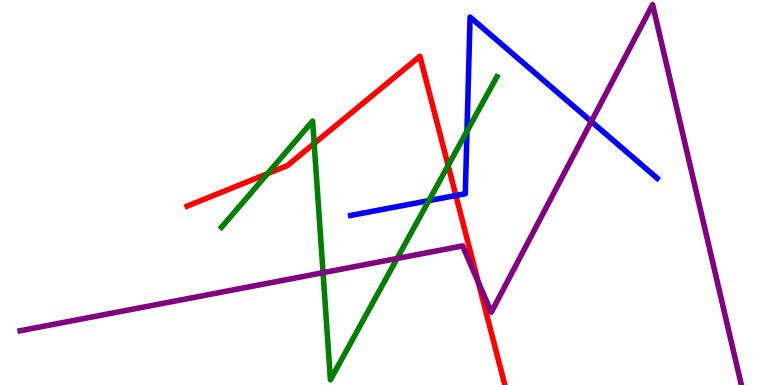[{'lines': ['blue', 'red'], 'intersections': [{'x': 5.88, 'y': 4.92}]}, {'lines': ['green', 'red'], 'intersections': [{'x': 3.45, 'y': 5.49}, {'x': 4.05, 'y': 6.27}, {'x': 5.78, 'y': 5.7}]}, {'lines': ['purple', 'red'], 'intersections': [{'x': 6.17, 'y': 2.67}]}, {'lines': ['blue', 'green'], 'intersections': [{'x': 5.53, 'y': 4.79}, {'x': 6.03, 'y': 6.59}]}, {'lines': ['blue', 'purple'], 'intersections': [{'x': 7.63, 'y': 6.84}]}, {'lines': ['green', 'purple'], 'intersections': [{'x': 4.17, 'y': 2.92}, {'x': 5.12, 'y': 3.29}]}]